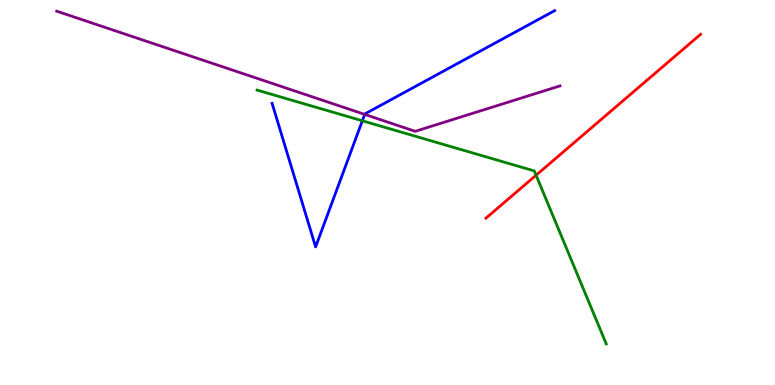[{'lines': ['blue', 'red'], 'intersections': []}, {'lines': ['green', 'red'], 'intersections': [{'x': 6.92, 'y': 5.45}]}, {'lines': ['purple', 'red'], 'intersections': []}, {'lines': ['blue', 'green'], 'intersections': [{'x': 4.68, 'y': 6.86}]}, {'lines': ['blue', 'purple'], 'intersections': [{'x': 4.71, 'y': 7.03}]}, {'lines': ['green', 'purple'], 'intersections': []}]